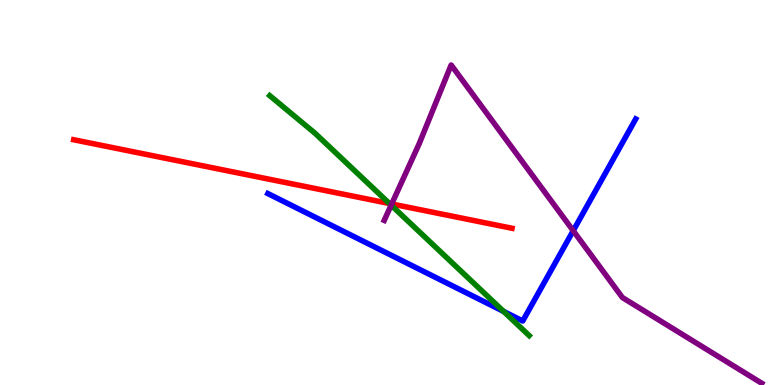[{'lines': ['blue', 'red'], 'intersections': []}, {'lines': ['green', 'red'], 'intersections': [{'x': 5.02, 'y': 4.71}]}, {'lines': ['purple', 'red'], 'intersections': [{'x': 5.05, 'y': 4.7}]}, {'lines': ['blue', 'green'], 'intersections': [{'x': 6.5, 'y': 1.91}]}, {'lines': ['blue', 'purple'], 'intersections': [{'x': 7.4, 'y': 4.01}]}, {'lines': ['green', 'purple'], 'intersections': [{'x': 5.05, 'y': 4.67}]}]